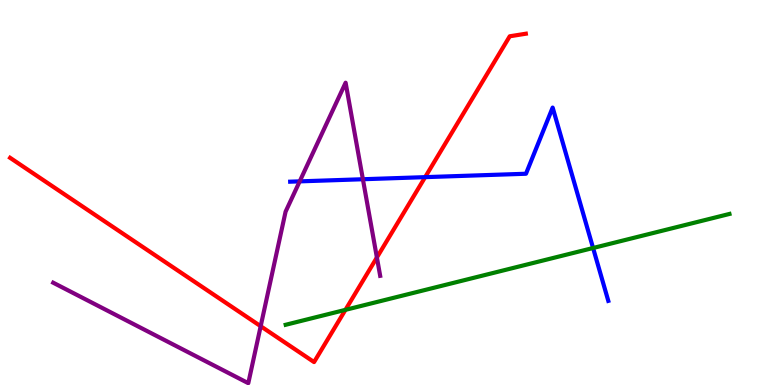[{'lines': ['blue', 'red'], 'intersections': [{'x': 5.49, 'y': 5.4}]}, {'lines': ['green', 'red'], 'intersections': [{'x': 4.46, 'y': 1.95}]}, {'lines': ['purple', 'red'], 'intersections': [{'x': 3.36, 'y': 1.53}, {'x': 4.86, 'y': 3.31}]}, {'lines': ['blue', 'green'], 'intersections': [{'x': 7.65, 'y': 3.56}]}, {'lines': ['blue', 'purple'], 'intersections': [{'x': 3.87, 'y': 5.29}, {'x': 4.68, 'y': 5.34}]}, {'lines': ['green', 'purple'], 'intersections': []}]